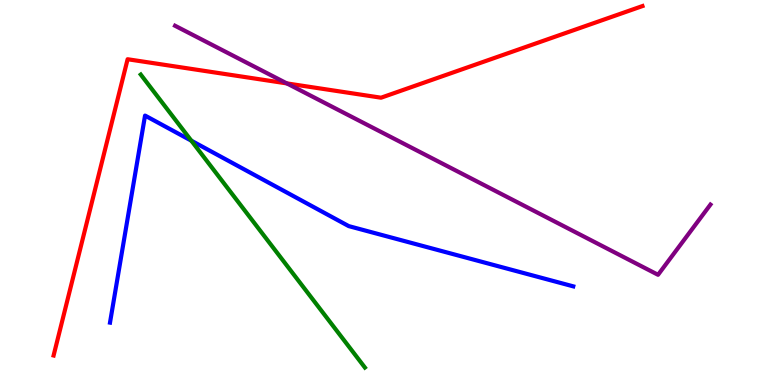[{'lines': ['blue', 'red'], 'intersections': []}, {'lines': ['green', 'red'], 'intersections': []}, {'lines': ['purple', 'red'], 'intersections': [{'x': 3.7, 'y': 7.83}]}, {'lines': ['blue', 'green'], 'intersections': [{'x': 2.47, 'y': 6.35}]}, {'lines': ['blue', 'purple'], 'intersections': []}, {'lines': ['green', 'purple'], 'intersections': []}]